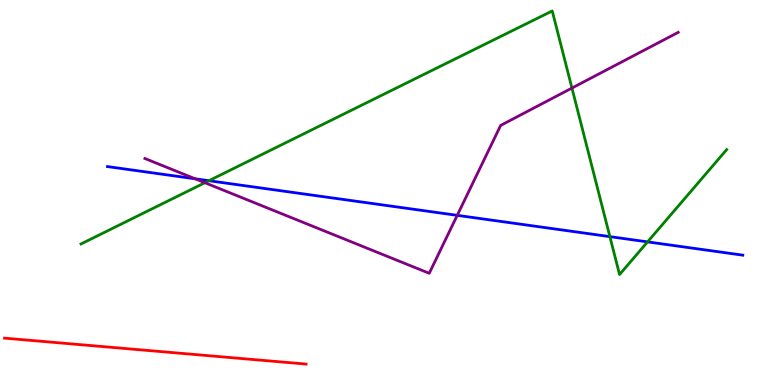[{'lines': ['blue', 'red'], 'intersections': []}, {'lines': ['green', 'red'], 'intersections': []}, {'lines': ['purple', 'red'], 'intersections': []}, {'lines': ['blue', 'green'], 'intersections': [{'x': 2.7, 'y': 5.31}, {'x': 7.87, 'y': 3.85}, {'x': 8.36, 'y': 3.72}]}, {'lines': ['blue', 'purple'], 'intersections': [{'x': 2.52, 'y': 5.36}, {'x': 5.9, 'y': 4.41}]}, {'lines': ['green', 'purple'], 'intersections': [{'x': 2.64, 'y': 5.25}, {'x': 7.38, 'y': 7.71}]}]